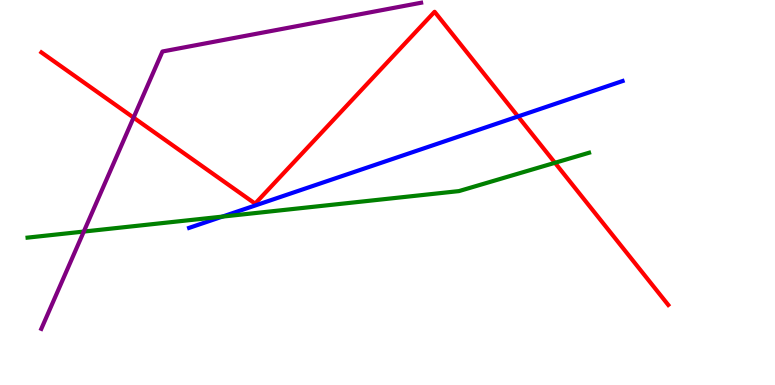[{'lines': ['blue', 'red'], 'intersections': [{'x': 6.68, 'y': 6.98}]}, {'lines': ['green', 'red'], 'intersections': [{'x': 7.16, 'y': 5.77}]}, {'lines': ['purple', 'red'], 'intersections': [{'x': 1.72, 'y': 6.94}]}, {'lines': ['blue', 'green'], 'intersections': [{'x': 2.87, 'y': 4.37}]}, {'lines': ['blue', 'purple'], 'intersections': []}, {'lines': ['green', 'purple'], 'intersections': [{'x': 1.08, 'y': 3.99}]}]